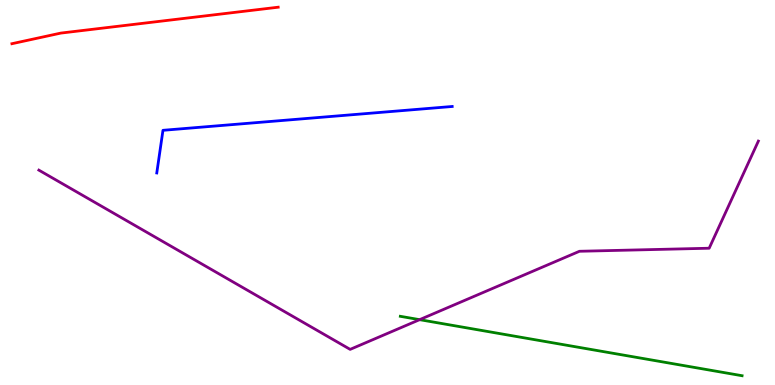[{'lines': ['blue', 'red'], 'intersections': []}, {'lines': ['green', 'red'], 'intersections': []}, {'lines': ['purple', 'red'], 'intersections': []}, {'lines': ['blue', 'green'], 'intersections': []}, {'lines': ['blue', 'purple'], 'intersections': []}, {'lines': ['green', 'purple'], 'intersections': [{'x': 5.41, 'y': 1.7}]}]